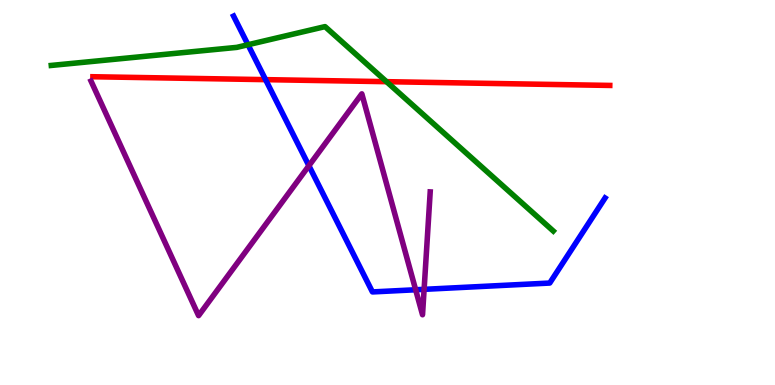[{'lines': ['blue', 'red'], 'intersections': [{'x': 3.43, 'y': 7.93}]}, {'lines': ['green', 'red'], 'intersections': [{'x': 4.99, 'y': 7.88}]}, {'lines': ['purple', 'red'], 'intersections': []}, {'lines': ['blue', 'green'], 'intersections': [{'x': 3.2, 'y': 8.84}]}, {'lines': ['blue', 'purple'], 'intersections': [{'x': 3.99, 'y': 5.7}, {'x': 5.36, 'y': 2.47}, {'x': 5.47, 'y': 2.48}]}, {'lines': ['green', 'purple'], 'intersections': []}]